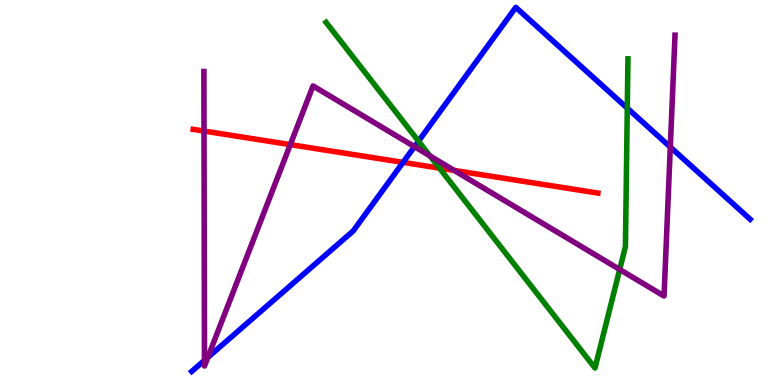[{'lines': ['blue', 'red'], 'intersections': [{'x': 5.2, 'y': 5.78}]}, {'lines': ['green', 'red'], 'intersections': [{'x': 5.67, 'y': 5.63}]}, {'lines': ['purple', 'red'], 'intersections': [{'x': 2.63, 'y': 6.6}, {'x': 3.75, 'y': 6.24}, {'x': 5.86, 'y': 5.57}]}, {'lines': ['blue', 'green'], 'intersections': [{'x': 5.4, 'y': 6.33}, {'x': 8.09, 'y': 7.19}]}, {'lines': ['blue', 'purple'], 'intersections': [{'x': 2.64, 'y': 0.64}, {'x': 2.68, 'y': 0.716}, {'x': 5.35, 'y': 6.19}, {'x': 8.65, 'y': 6.18}]}, {'lines': ['green', 'purple'], 'intersections': [{'x': 5.55, 'y': 5.95}, {'x': 8.0, 'y': 3.0}]}]